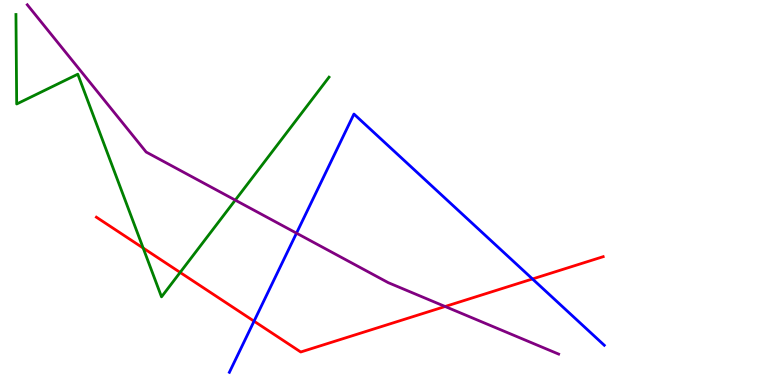[{'lines': ['blue', 'red'], 'intersections': [{'x': 3.28, 'y': 1.66}, {'x': 6.87, 'y': 2.75}]}, {'lines': ['green', 'red'], 'intersections': [{'x': 1.85, 'y': 3.56}, {'x': 2.32, 'y': 2.92}]}, {'lines': ['purple', 'red'], 'intersections': [{'x': 5.74, 'y': 2.04}]}, {'lines': ['blue', 'green'], 'intersections': []}, {'lines': ['blue', 'purple'], 'intersections': [{'x': 3.83, 'y': 3.94}]}, {'lines': ['green', 'purple'], 'intersections': [{'x': 3.04, 'y': 4.8}]}]